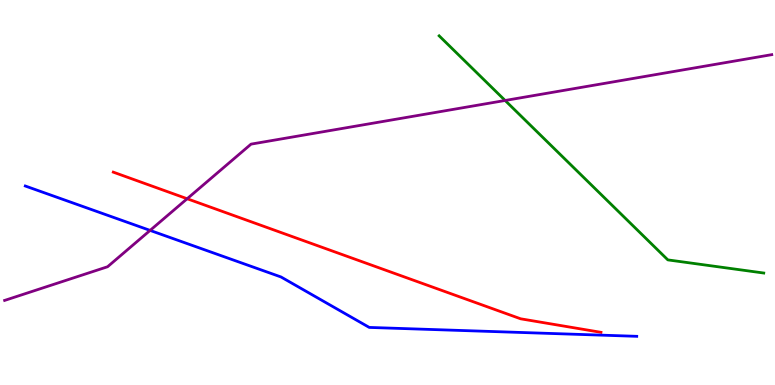[{'lines': ['blue', 'red'], 'intersections': []}, {'lines': ['green', 'red'], 'intersections': []}, {'lines': ['purple', 'red'], 'intersections': [{'x': 2.41, 'y': 4.84}]}, {'lines': ['blue', 'green'], 'intersections': []}, {'lines': ['blue', 'purple'], 'intersections': [{'x': 1.94, 'y': 4.02}]}, {'lines': ['green', 'purple'], 'intersections': [{'x': 6.52, 'y': 7.39}]}]